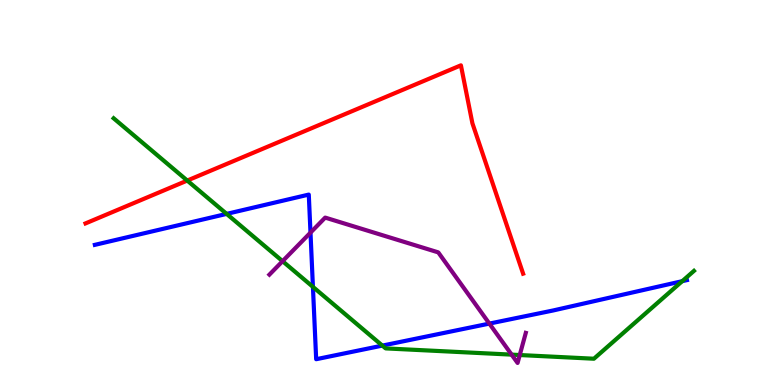[{'lines': ['blue', 'red'], 'intersections': []}, {'lines': ['green', 'red'], 'intersections': [{'x': 2.42, 'y': 5.31}]}, {'lines': ['purple', 'red'], 'intersections': []}, {'lines': ['blue', 'green'], 'intersections': [{'x': 2.92, 'y': 4.44}, {'x': 4.04, 'y': 2.55}, {'x': 4.93, 'y': 1.02}, {'x': 8.8, 'y': 2.7}]}, {'lines': ['blue', 'purple'], 'intersections': [{'x': 4.01, 'y': 3.96}, {'x': 6.31, 'y': 1.59}]}, {'lines': ['green', 'purple'], 'intersections': [{'x': 3.65, 'y': 3.22}, {'x': 6.6, 'y': 0.789}, {'x': 6.71, 'y': 0.778}]}]